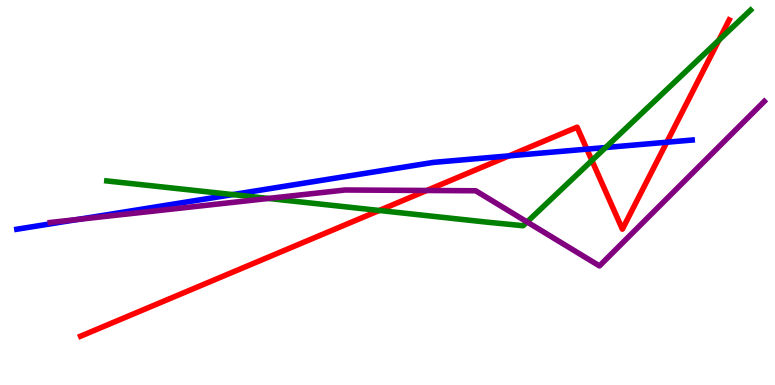[{'lines': ['blue', 'red'], 'intersections': [{'x': 6.57, 'y': 5.95}, {'x': 7.57, 'y': 6.13}, {'x': 8.6, 'y': 6.31}]}, {'lines': ['green', 'red'], 'intersections': [{'x': 4.89, 'y': 4.53}, {'x': 7.64, 'y': 5.83}, {'x': 9.28, 'y': 8.96}]}, {'lines': ['purple', 'red'], 'intersections': [{'x': 5.51, 'y': 5.05}]}, {'lines': ['blue', 'green'], 'intersections': [{'x': 3.0, 'y': 4.95}, {'x': 7.81, 'y': 6.17}]}, {'lines': ['blue', 'purple'], 'intersections': [{'x': 1.0, 'y': 4.3}]}, {'lines': ['green', 'purple'], 'intersections': [{'x': 3.46, 'y': 4.85}, {'x': 6.8, 'y': 4.24}]}]